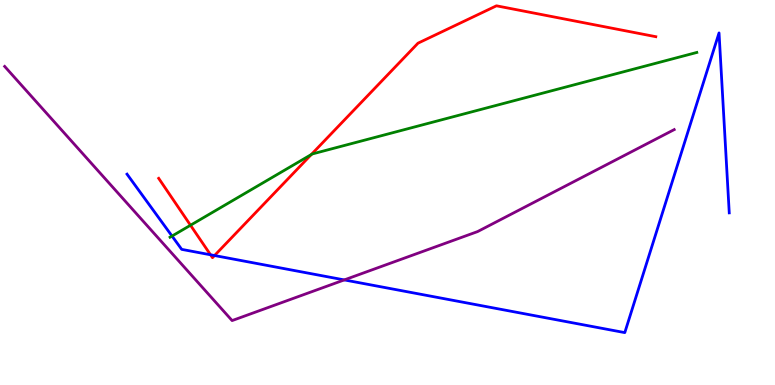[{'lines': ['blue', 'red'], 'intersections': [{'x': 2.72, 'y': 3.38}, {'x': 2.77, 'y': 3.36}]}, {'lines': ['green', 'red'], 'intersections': [{'x': 2.46, 'y': 4.15}, {'x': 4.02, 'y': 5.99}]}, {'lines': ['purple', 'red'], 'intersections': []}, {'lines': ['blue', 'green'], 'intersections': [{'x': 2.22, 'y': 3.87}]}, {'lines': ['blue', 'purple'], 'intersections': [{'x': 4.44, 'y': 2.73}]}, {'lines': ['green', 'purple'], 'intersections': []}]